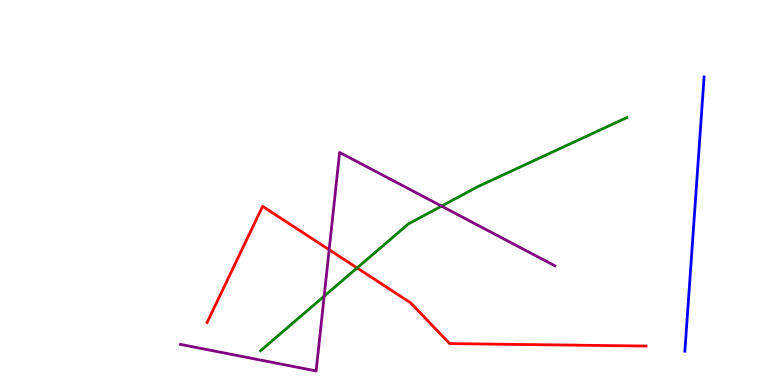[{'lines': ['blue', 'red'], 'intersections': []}, {'lines': ['green', 'red'], 'intersections': [{'x': 4.61, 'y': 3.04}]}, {'lines': ['purple', 'red'], 'intersections': [{'x': 4.25, 'y': 3.51}]}, {'lines': ['blue', 'green'], 'intersections': []}, {'lines': ['blue', 'purple'], 'intersections': []}, {'lines': ['green', 'purple'], 'intersections': [{'x': 4.18, 'y': 2.31}, {'x': 5.7, 'y': 4.65}]}]